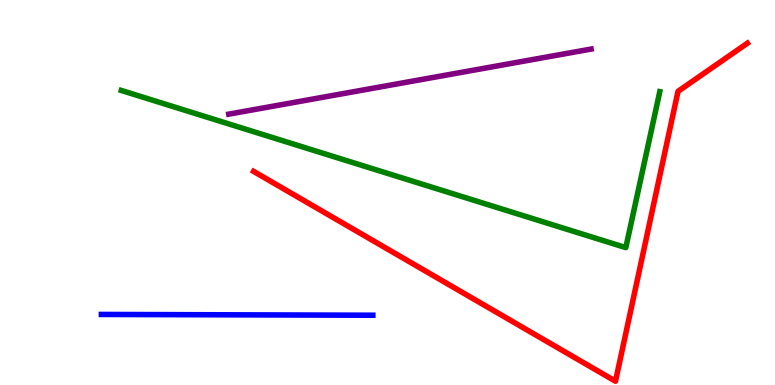[{'lines': ['blue', 'red'], 'intersections': []}, {'lines': ['green', 'red'], 'intersections': []}, {'lines': ['purple', 'red'], 'intersections': []}, {'lines': ['blue', 'green'], 'intersections': []}, {'lines': ['blue', 'purple'], 'intersections': []}, {'lines': ['green', 'purple'], 'intersections': []}]